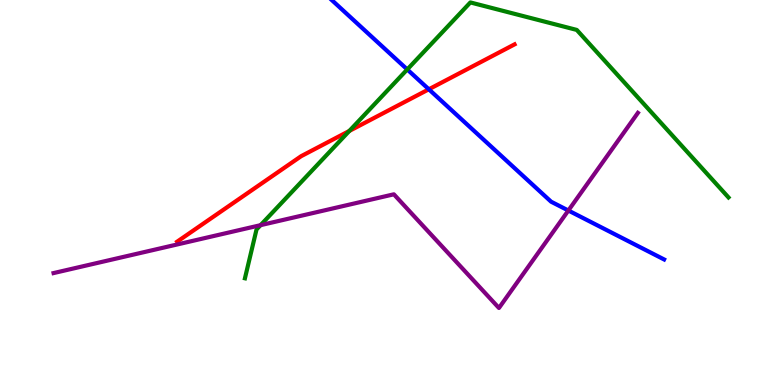[{'lines': ['blue', 'red'], 'intersections': [{'x': 5.53, 'y': 7.68}]}, {'lines': ['green', 'red'], 'intersections': [{'x': 4.51, 'y': 6.6}]}, {'lines': ['purple', 'red'], 'intersections': []}, {'lines': ['blue', 'green'], 'intersections': [{'x': 5.25, 'y': 8.2}]}, {'lines': ['blue', 'purple'], 'intersections': [{'x': 7.33, 'y': 4.53}]}, {'lines': ['green', 'purple'], 'intersections': [{'x': 3.36, 'y': 4.15}]}]